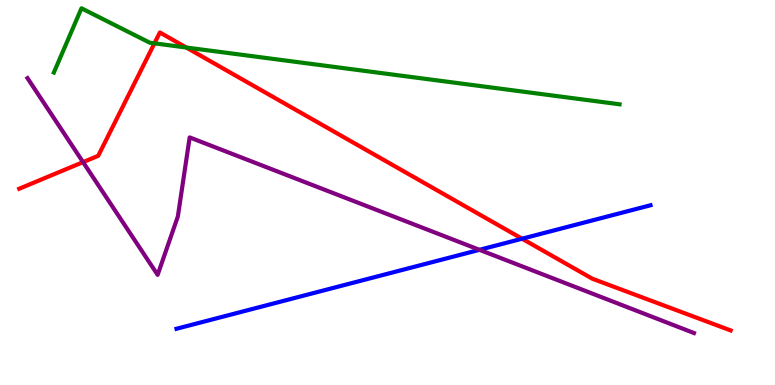[{'lines': ['blue', 'red'], 'intersections': [{'x': 6.74, 'y': 3.8}]}, {'lines': ['green', 'red'], 'intersections': [{'x': 1.99, 'y': 8.87}, {'x': 2.4, 'y': 8.77}]}, {'lines': ['purple', 'red'], 'intersections': [{'x': 1.07, 'y': 5.79}]}, {'lines': ['blue', 'green'], 'intersections': []}, {'lines': ['blue', 'purple'], 'intersections': [{'x': 6.19, 'y': 3.51}]}, {'lines': ['green', 'purple'], 'intersections': []}]